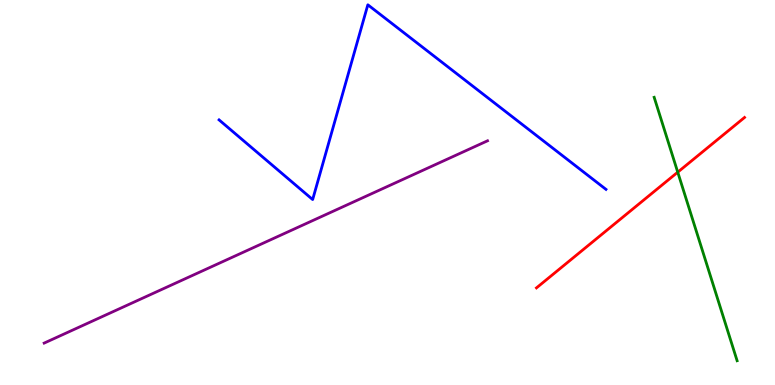[{'lines': ['blue', 'red'], 'intersections': []}, {'lines': ['green', 'red'], 'intersections': [{'x': 8.75, 'y': 5.53}]}, {'lines': ['purple', 'red'], 'intersections': []}, {'lines': ['blue', 'green'], 'intersections': []}, {'lines': ['blue', 'purple'], 'intersections': []}, {'lines': ['green', 'purple'], 'intersections': []}]